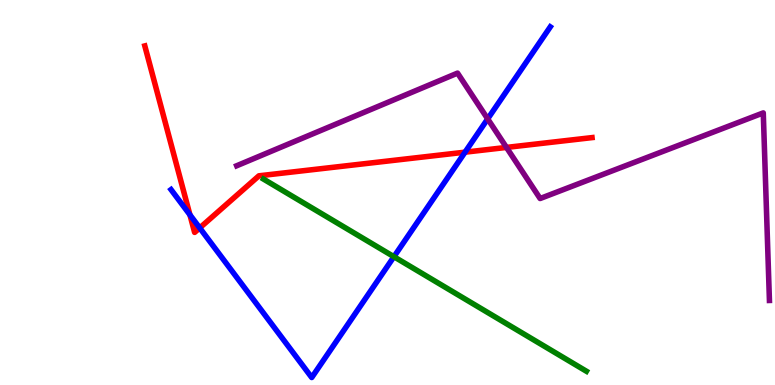[{'lines': ['blue', 'red'], 'intersections': [{'x': 2.45, 'y': 4.42}, {'x': 2.58, 'y': 4.08}, {'x': 6.0, 'y': 6.05}]}, {'lines': ['green', 'red'], 'intersections': []}, {'lines': ['purple', 'red'], 'intersections': [{'x': 6.54, 'y': 6.17}]}, {'lines': ['blue', 'green'], 'intersections': [{'x': 5.08, 'y': 3.33}]}, {'lines': ['blue', 'purple'], 'intersections': [{'x': 6.29, 'y': 6.91}]}, {'lines': ['green', 'purple'], 'intersections': []}]